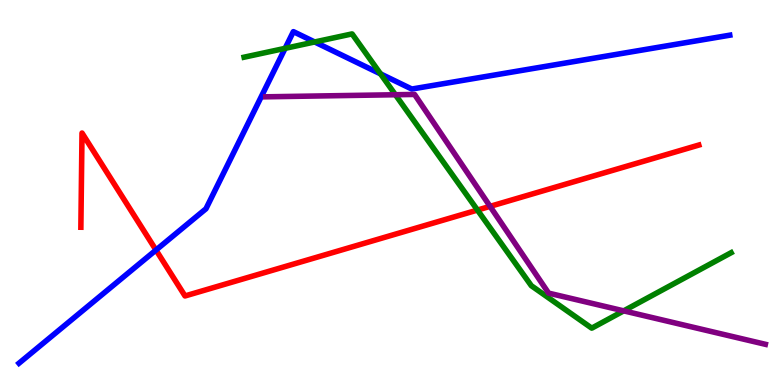[{'lines': ['blue', 'red'], 'intersections': [{'x': 2.01, 'y': 3.51}]}, {'lines': ['green', 'red'], 'intersections': [{'x': 6.16, 'y': 4.54}]}, {'lines': ['purple', 'red'], 'intersections': [{'x': 6.32, 'y': 4.64}]}, {'lines': ['blue', 'green'], 'intersections': [{'x': 3.68, 'y': 8.74}, {'x': 4.06, 'y': 8.91}, {'x': 4.91, 'y': 8.08}]}, {'lines': ['blue', 'purple'], 'intersections': []}, {'lines': ['green', 'purple'], 'intersections': [{'x': 5.1, 'y': 7.54}, {'x': 8.05, 'y': 1.93}]}]